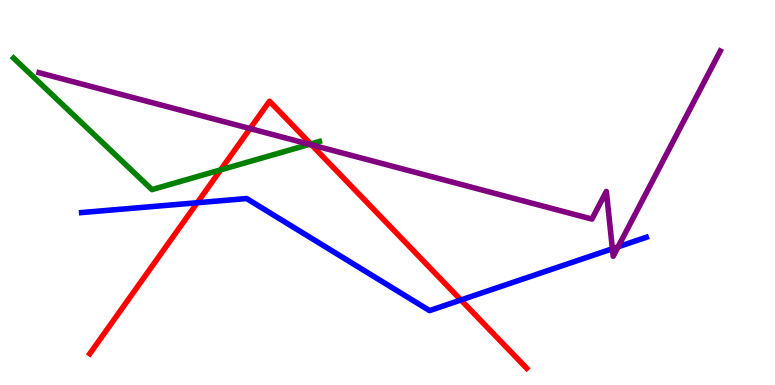[{'lines': ['blue', 'red'], 'intersections': [{'x': 2.55, 'y': 4.73}, {'x': 5.95, 'y': 2.21}]}, {'lines': ['green', 'red'], 'intersections': [{'x': 2.85, 'y': 5.59}, {'x': 4.01, 'y': 6.26}]}, {'lines': ['purple', 'red'], 'intersections': [{'x': 3.23, 'y': 6.66}, {'x': 4.02, 'y': 6.24}]}, {'lines': ['blue', 'green'], 'intersections': []}, {'lines': ['blue', 'purple'], 'intersections': [{'x': 7.9, 'y': 3.54}, {'x': 7.98, 'y': 3.59}]}, {'lines': ['green', 'purple'], 'intersections': [{'x': 3.99, 'y': 6.25}]}]